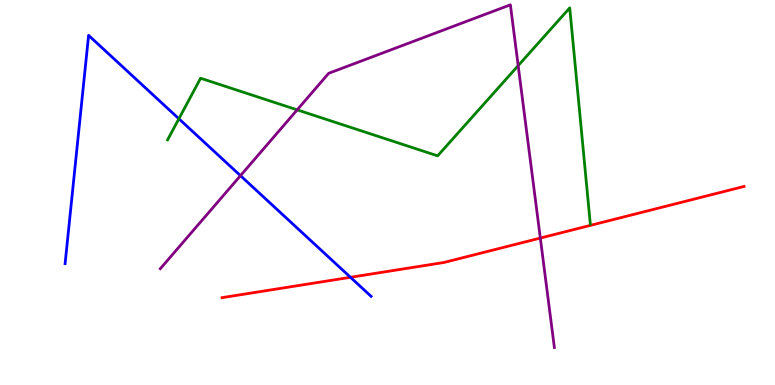[{'lines': ['blue', 'red'], 'intersections': [{'x': 4.52, 'y': 2.8}]}, {'lines': ['green', 'red'], 'intersections': []}, {'lines': ['purple', 'red'], 'intersections': [{'x': 6.97, 'y': 3.82}]}, {'lines': ['blue', 'green'], 'intersections': [{'x': 2.31, 'y': 6.92}]}, {'lines': ['blue', 'purple'], 'intersections': [{'x': 3.1, 'y': 5.44}]}, {'lines': ['green', 'purple'], 'intersections': [{'x': 3.83, 'y': 7.15}, {'x': 6.69, 'y': 8.3}]}]